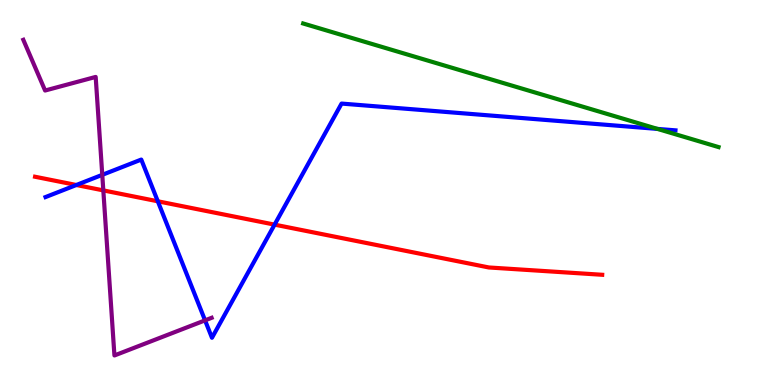[{'lines': ['blue', 'red'], 'intersections': [{'x': 0.985, 'y': 5.19}, {'x': 2.04, 'y': 4.77}, {'x': 3.54, 'y': 4.17}]}, {'lines': ['green', 'red'], 'intersections': []}, {'lines': ['purple', 'red'], 'intersections': [{'x': 1.33, 'y': 5.05}]}, {'lines': ['blue', 'green'], 'intersections': [{'x': 8.48, 'y': 6.65}]}, {'lines': ['blue', 'purple'], 'intersections': [{'x': 1.32, 'y': 5.46}, {'x': 2.65, 'y': 1.68}]}, {'lines': ['green', 'purple'], 'intersections': []}]